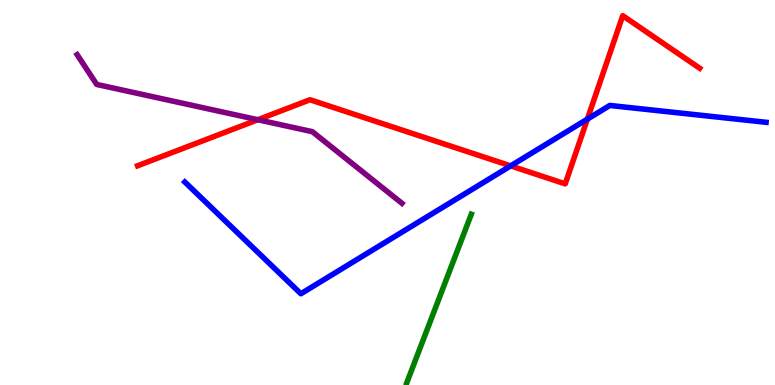[{'lines': ['blue', 'red'], 'intersections': [{'x': 6.59, 'y': 5.69}, {'x': 7.58, 'y': 6.91}]}, {'lines': ['green', 'red'], 'intersections': []}, {'lines': ['purple', 'red'], 'intersections': [{'x': 3.33, 'y': 6.89}]}, {'lines': ['blue', 'green'], 'intersections': []}, {'lines': ['blue', 'purple'], 'intersections': []}, {'lines': ['green', 'purple'], 'intersections': []}]